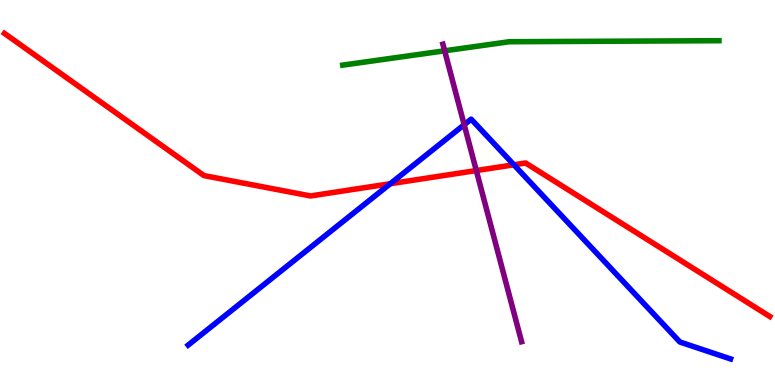[{'lines': ['blue', 'red'], 'intersections': [{'x': 5.04, 'y': 5.23}, {'x': 6.63, 'y': 5.72}]}, {'lines': ['green', 'red'], 'intersections': []}, {'lines': ['purple', 'red'], 'intersections': [{'x': 6.15, 'y': 5.57}]}, {'lines': ['blue', 'green'], 'intersections': []}, {'lines': ['blue', 'purple'], 'intersections': [{'x': 5.99, 'y': 6.76}]}, {'lines': ['green', 'purple'], 'intersections': [{'x': 5.74, 'y': 8.68}]}]